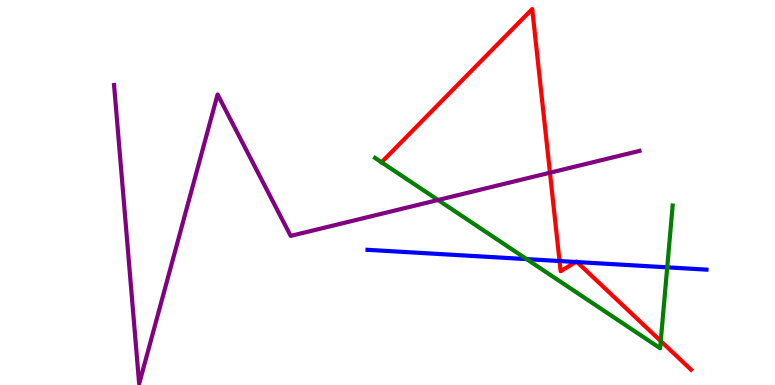[{'lines': ['blue', 'red'], 'intersections': [{'x': 7.22, 'y': 3.22}, {'x': 7.43, 'y': 3.2}, {'x': 7.45, 'y': 3.19}]}, {'lines': ['green', 'red'], 'intersections': [{'x': 4.92, 'y': 5.78}, {'x': 8.53, 'y': 1.14}]}, {'lines': ['purple', 'red'], 'intersections': [{'x': 7.1, 'y': 5.51}]}, {'lines': ['blue', 'green'], 'intersections': [{'x': 6.79, 'y': 3.27}, {'x': 8.61, 'y': 3.06}]}, {'lines': ['blue', 'purple'], 'intersections': []}, {'lines': ['green', 'purple'], 'intersections': [{'x': 5.65, 'y': 4.81}]}]